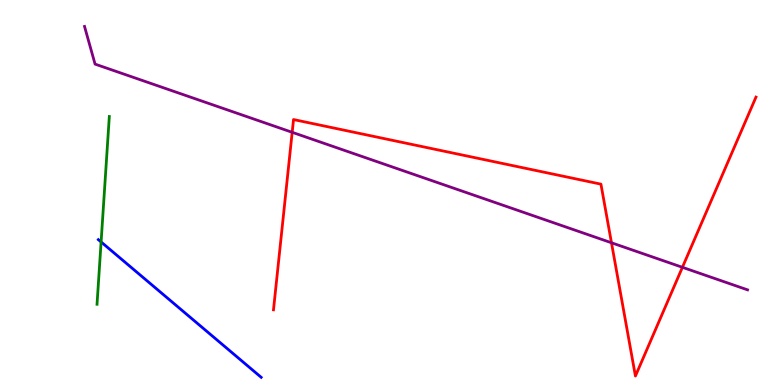[{'lines': ['blue', 'red'], 'intersections': []}, {'lines': ['green', 'red'], 'intersections': []}, {'lines': ['purple', 'red'], 'intersections': [{'x': 3.77, 'y': 6.56}, {'x': 7.89, 'y': 3.69}, {'x': 8.81, 'y': 3.06}]}, {'lines': ['blue', 'green'], 'intersections': [{'x': 1.3, 'y': 3.72}]}, {'lines': ['blue', 'purple'], 'intersections': []}, {'lines': ['green', 'purple'], 'intersections': []}]